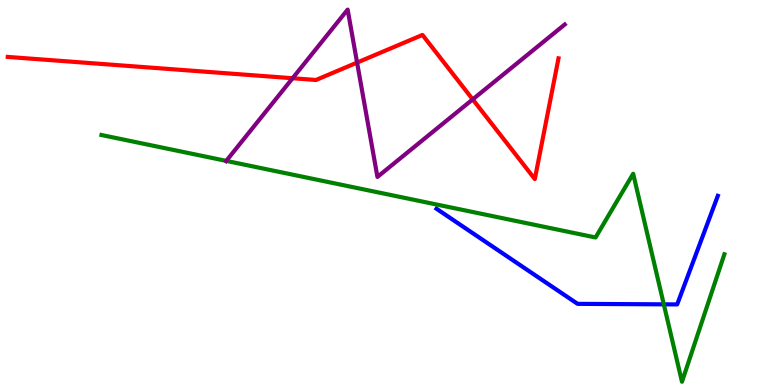[{'lines': ['blue', 'red'], 'intersections': []}, {'lines': ['green', 'red'], 'intersections': []}, {'lines': ['purple', 'red'], 'intersections': [{'x': 3.78, 'y': 7.97}, {'x': 4.61, 'y': 8.37}, {'x': 6.1, 'y': 7.42}]}, {'lines': ['blue', 'green'], 'intersections': [{'x': 8.57, 'y': 2.1}]}, {'lines': ['blue', 'purple'], 'intersections': []}, {'lines': ['green', 'purple'], 'intersections': [{'x': 2.92, 'y': 5.82}]}]